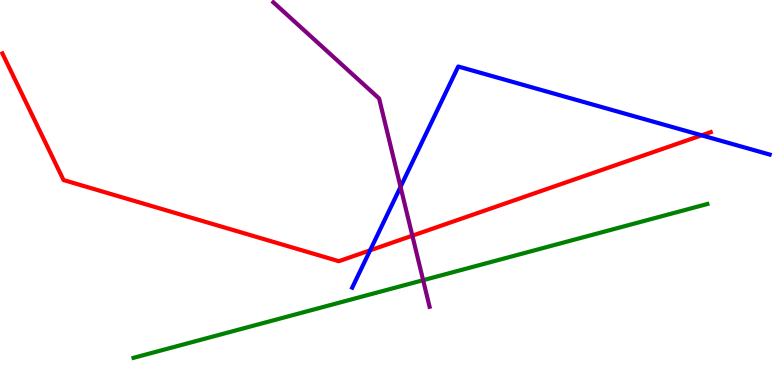[{'lines': ['blue', 'red'], 'intersections': [{'x': 4.78, 'y': 3.5}, {'x': 9.05, 'y': 6.49}]}, {'lines': ['green', 'red'], 'intersections': []}, {'lines': ['purple', 'red'], 'intersections': [{'x': 5.32, 'y': 3.88}]}, {'lines': ['blue', 'green'], 'intersections': []}, {'lines': ['blue', 'purple'], 'intersections': [{'x': 5.17, 'y': 5.15}]}, {'lines': ['green', 'purple'], 'intersections': [{'x': 5.46, 'y': 2.72}]}]